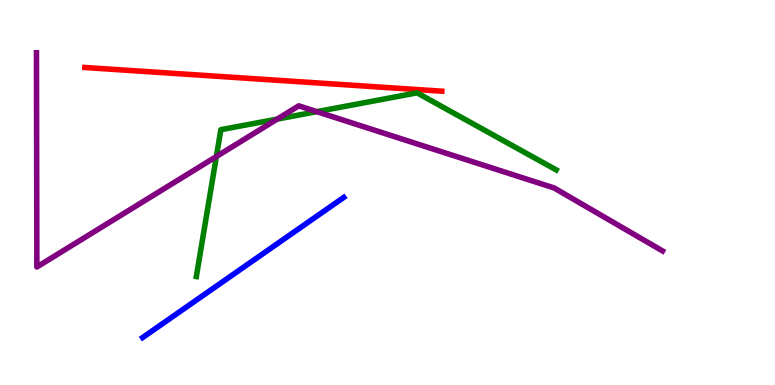[{'lines': ['blue', 'red'], 'intersections': []}, {'lines': ['green', 'red'], 'intersections': []}, {'lines': ['purple', 'red'], 'intersections': []}, {'lines': ['blue', 'green'], 'intersections': []}, {'lines': ['blue', 'purple'], 'intersections': []}, {'lines': ['green', 'purple'], 'intersections': [{'x': 2.79, 'y': 5.93}, {'x': 3.58, 'y': 6.91}, {'x': 4.09, 'y': 7.1}]}]